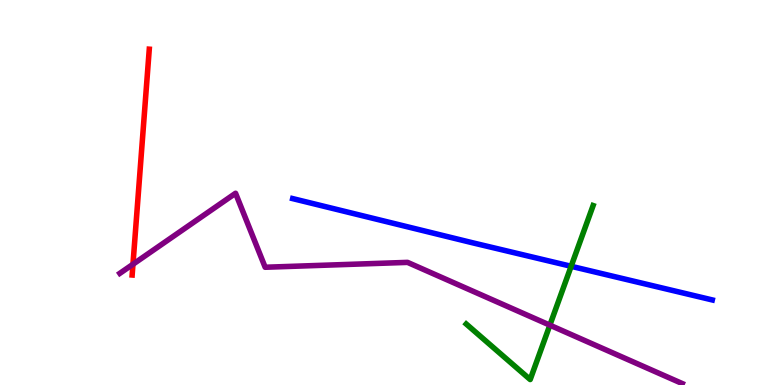[{'lines': ['blue', 'red'], 'intersections': []}, {'lines': ['green', 'red'], 'intersections': []}, {'lines': ['purple', 'red'], 'intersections': [{'x': 1.72, 'y': 3.14}]}, {'lines': ['blue', 'green'], 'intersections': [{'x': 7.37, 'y': 3.08}]}, {'lines': ['blue', 'purple'], 'intersections': []}, {'lines': ['green', 'purple'], 'intersections': [{'x': 7.1, 'y': 1.55}]}]